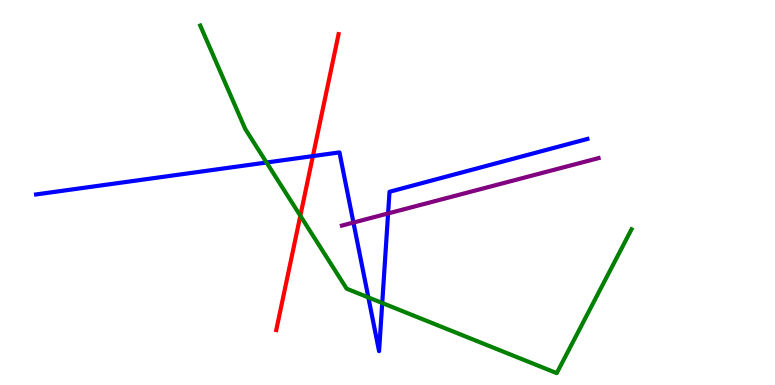[{'lines': ['blue', 'red'], 'intersections': [{'x': 4.04, 'y': 5.95}]}, {'lines': ['green', 'red'], 'intersections': [{'x': 3.88, 'y': 4.4}]}, {'lines': ['purple', 'red'], 'intersections': []}, {'lines': ['blue', 'green'], 'intersections': [{'x': 3.44, 'y': 5.78}, {'x': 4.75, 'y': 2.27}, {'x': 4.93, 'y': 2.13}]}, {'lines': ['blue', 'purple'], 'intersections': [{'x': 4.56, 'y': 4.22}, {'x': 5.01, 'y': 4.46}]}, {'lines': ['green', 'purple'], 'intersections': []}]